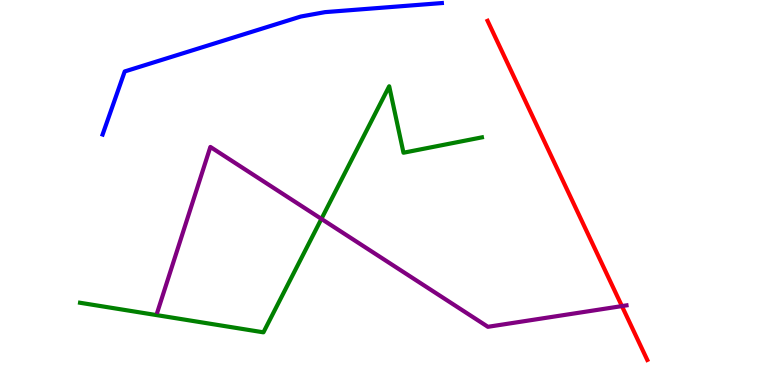[{'lines': ['blue', 'red'], 'intersections': []}, {'lines': ['green', 'red'], 'intersections': []}, {'lines': ['purple', 'red'], 'intersections': [{'x': 8.02, 'y': 2.05}]}, {'lines': ['blue', 'green'], 'intersections': []}, {'lines': ['blue', 'purple'], 'intersections': []}, {'lines': ['green', 'purple'], 'intersections': [{'x': 4.15, 'y': 4.31}]}]